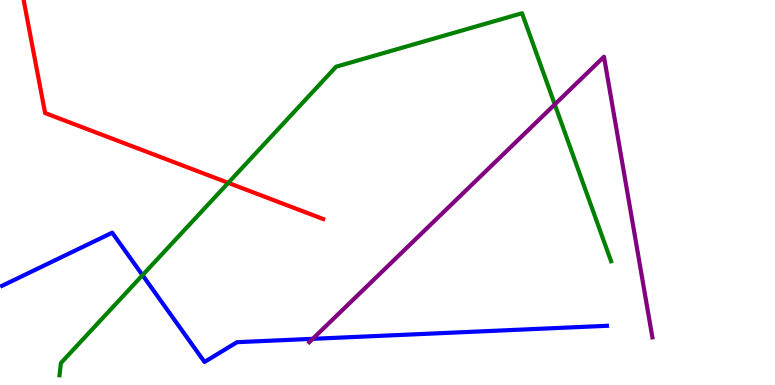[{'lines': ['blue', 'red'], 'intersections': []}, {'lines': ['green', 'red'], 'intersections': [{'x': 2.95, 'y': 5.25}]}, {'lines': ['purple', 'red'], 'intersections': []}, {'lines': ['blue', 'green'], 'intersections': [{'x': 1.84, 'y': 2.85}]}, {'lines': ['blue', 'purple'], 'intersections': [{'x': 4.04, 'y': 1.2}]}, {'lines': ['green', 'purple'], 'intersections': [{'x': 7.16, 'y': 7.29}]}]